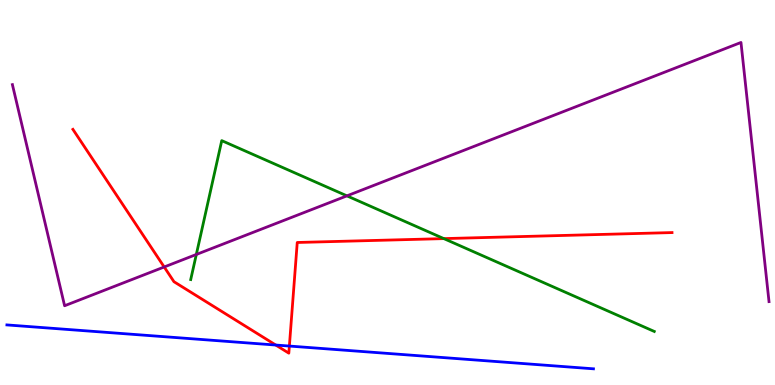[{'lines': ['blue', 'red'], 'intersections': [{'x': 3.56, 'y': 1.04}, {'x': 3.73, 'y': 1.01}]}, {'lines': ['green', 'red'], 'intersections': [{'x': 5.73, 'y': 3.8}]}, {'lines': ['purple', 'red'], 'intersections': [{'x': 2.12, 'y': 3.07}]}, {'lines': ['blue', 'green'], 'intersections': []}, {'lines': ['blue', 'purple'], 'intersections': []}, {'lines': ['green', 'purple'], 'intersections': [{'x': 2.53, 'y': 3.39}, {'x': 4.48, 'y': 4.91}]}]